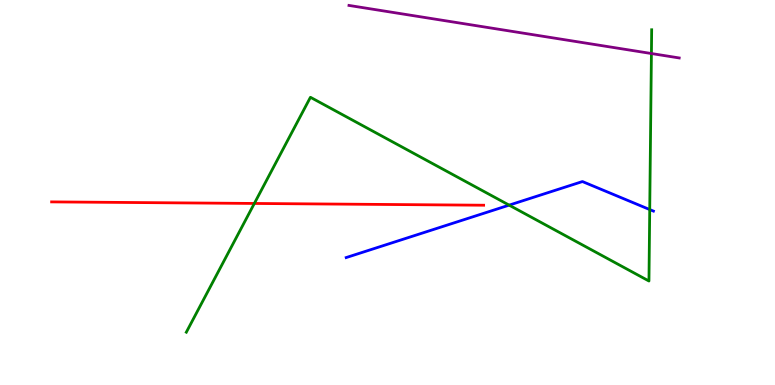[{'lines': ['blue', 'red'], 'intersections': []}, {'lines': ['green', 'red'], 'intersections': [{'x': 3.28, 'y': 4.72}]}, {'lines': ['purple', 'red'], 'intersections': []}, {'lines': ['blue', 'green'], 'intersections': [{'x': 6.57, 'y': 4.67}, {'x': 8.38, 'y': 4.56}]}, {'lines': ['blue', 'purple'], 'intersections': []}, {'lines': ['green', 'purple'], 'intersections': [{'x': 8.41, 'y': 8.61}]}]